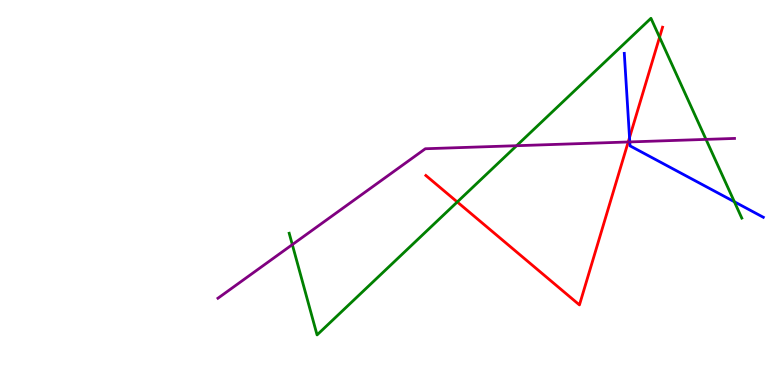[{'lines': ['blue', 'red'], 'intersections': [{'x': 8.12, 'y': 6.43}]}, {'lines': ['green', 'red'], 'intersections': [{'x': 5.9, 'y': 4.75}, {'x': 8.51, 'y': 9.03}]}, {'lines': ['purple', 'red'], 'intersections': [{'x': 8.11, 'y': 6.31}]}, {'lines': ['blue', 'green'], 'intersections': [{'x': 9.48, 'y': 4.76}]}, {'lines': ['blue', 'purple'], 'intersections': [{'x': 8.13, 'y': 6.31}]}, {'lines': ['green', 'purple'], 'intersections': [{'x': 3.77, 'y': 3.65}, {'x': 6.67, 'y': 6.22}, {'x': 9.11, 'y': 6.38}]}]